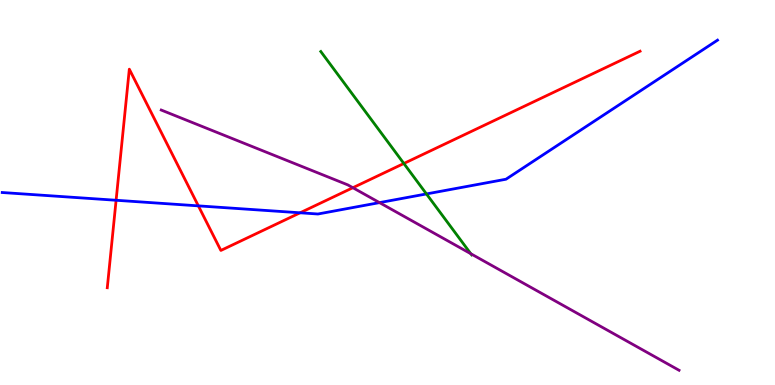[{'lines': ['blue', 'red'], 'intersections': [{'x': 1.5, 'y': 4.8}, {'x': 2.56, 'y': 4.65}, {'x': 3.87, 'y': 4.47}]}, {'lines': ['green', 'red'], 'intersections': [{'x': 5.21, 'y': 5.75}]}, {'lines': ['purple', 'red'], 'intersections': [{'x': 4.55, 'y': 5.12}]}, {'lines': ['blue', 'green'], 'intersections': [{'x': 5.5, 'y': 4.96}]}, {'lines': ['blue', 'purple'], 'intersections': [{'x': 4.9, 'y': 4.74}]}, {'lines': ['green', 'purple'], 'intersections': [{'x': 6.07, 'y': 3.41}]}]